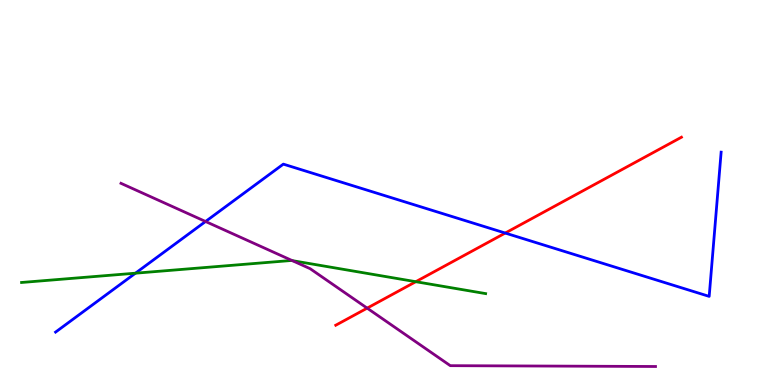[{'lines': ['blue', 'red'], 'intersections': [{'x': 6.52, 'y': 3.95}]}, {'lines': ['green', 'red'], 'intersections': [{'x': 5.37, 'y': 2.68}]}, {'lines': ['purple', 'red'], 'intersections': [{'x': 4.74, 'y': 2.0}]}, {'lines': ['blue', 'green'], 'intersections': [{'x': 1.75, 'y': 2.9}]}, {'lines': ['blue', 'purple'], 'intersections': [{'x': 2.65, 'y': 4.25}]}, {'lines': ['green', 'purple'], 'intersections': [{'x': 3.77, 'y': 3.23}]}]